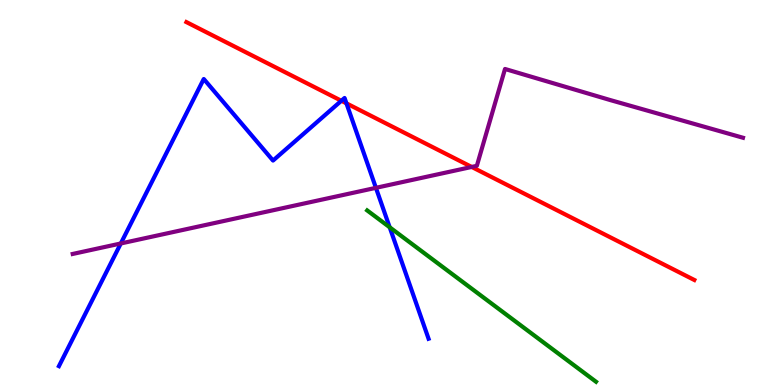[{'lines': ['blue', 'red'], 'intersections': [{'x': 4.4, 'y': 7.38}, {'x': 4.47, 'y': 7.32}]}, {'lines': ['green', 'red'], 'intersections': []}, {'lines': ['purple', 'red'], 'intersections': [{'x': 6.09, 'y': 5.66}]}, {'lines': ['blue', 'green'], 'intersections': [{'x': 5.03, 'y': 4.1}]}, {'lines': ['blue', 'purple'], 'intersections': [{'x': 1.56, 'y': 3.68}, {'x': 4.85, 'y': 5.12}]}, {'lines': ['green', 'purple'], 'intersections': []}]